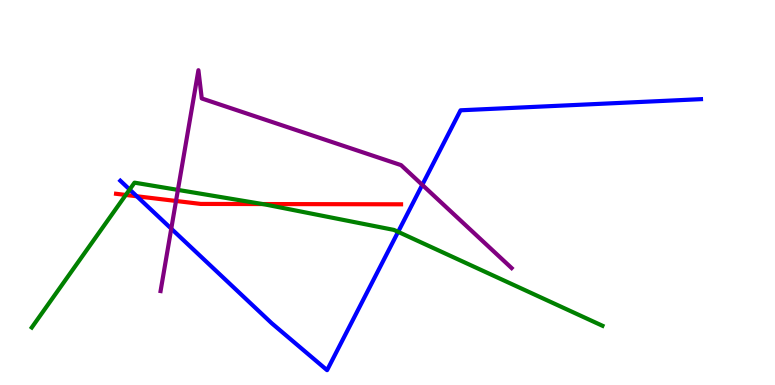[{'lines': ['blue', 'red'], 'intersections': [{'x': 1.77, 'y': 4.9}]}, {'lines': ['green', 'red'], 'intersections': [{'x': 1.62, 'y': 4.94}, {'x': 3.39, 'y': 4.7}]}, {'lines': ['purple', 'red'], 'intersections': [{'x': 2.27, 'y': 4.78}]}, {'lines': ['blue', 'green'], 'intersections': [{'x': 1.67, 'y': 5.08}, {'x': 5.14, 'y': 3.98}]}, {'lines': ['blue', 'purple'], 'intersections': [{'x': 2.21, 'y': 4.06}, {'x': 5.45, 'y': 5.2}]}, {'lines': ['green', 'purple'], 'intersections': [{'x': 2.3, 'y': 5.07}]}]